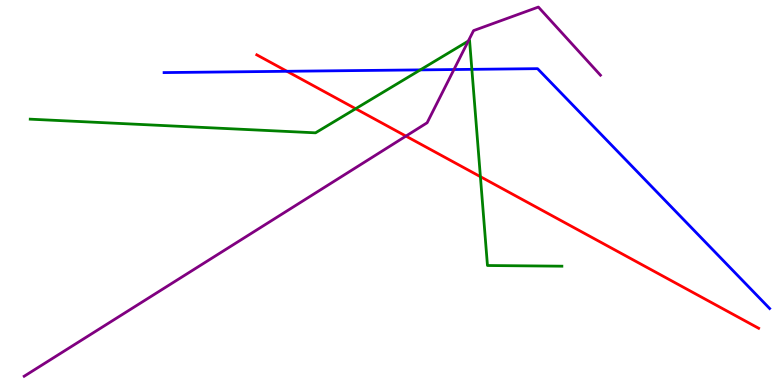[{'lines': ['blue', 'red'], 'intersections': [{'x': 3.7, 'y': 8.15}]}, {'lines': ['green', 'red'], 'intersections': [{'x': 4.59, 'y': 7.18}, {'x': 6.2, 'y': 5.41}]}, {'lines': ['purple', 'red'], 'intersections': [{'x': 5.24, 'y': 6.46}]}, {'lines': ['blue', 'green'], 'intersections': [{'x': 5.42, 'y': 8.18}, {'x': 6.09, 'y': 8.2}]}, {'lines': ['blue', 'purple'], 'intersections': [{'x': 5.86, 'y': 8.19}]}, {'lines': ['green', 'purple'], 'intersections': [{'x': 6.04, 'y': 8.93}]}]